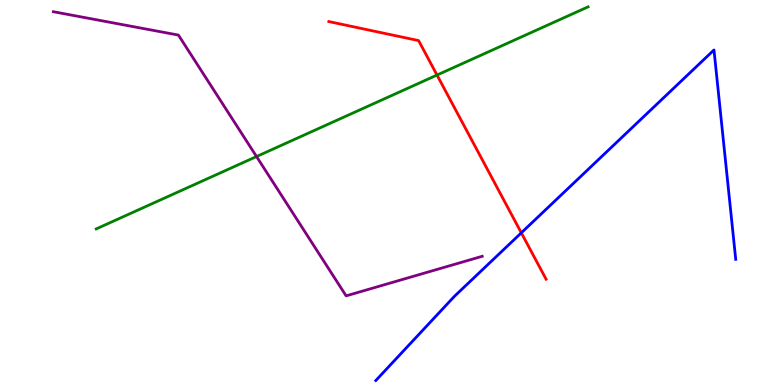[{'lines': ['blue', 'red'], 'intersections': [{'x': 6.73, 'y': 3.95}]}, {'lines': ['green', 'red'], 'intersections': [{'x': 5.64, 'y': 8.05}]}, {'lines': ['purple', 'red'], 'intersections': []}, {'lines': ['blue', 'green'], 'intersections': []}, {'lines': ['blue', 'purple'], 'intersections': []}, {'lines': ['green', 'purple'], 'intersections': [{'x': 3.31, 'y': 5.93}]}]